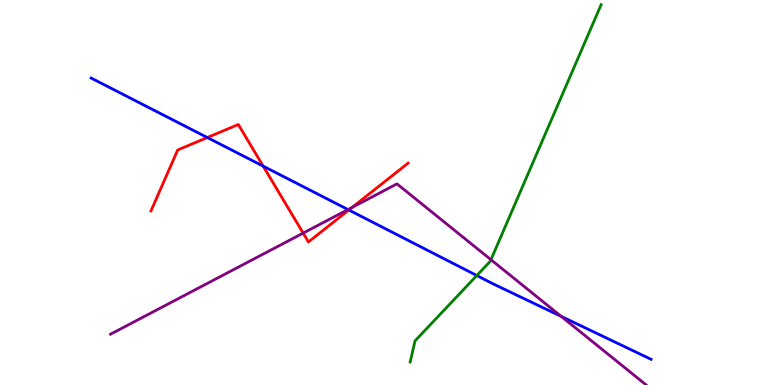[{'lines': ['blue', 'red'], 'intersections': [{'x': 2.67, 'y': 6.43}, {'x': 3.4, 'y': 5.68}, {'x': 4.5, 'y': 4.55}]}, {'lines': ['green', 'red'], 'intersections': []}, {'lines': ['purple', 'red'], 'intersections': [{'x': 3.91, 'y': 3.95}, {'x': 4.54, 'y': 4.61}]}, {'lines': ['blue', 'green'], 'intersections': [{'x': 6.15, 'y': 2.84}]}, {'lines': ['blue', 'purple'], 'intersections': [{'x': 4.49, 'y': 4.56}, {'x': 7.24, 'y': 1.78}]}, {'lines': ['green', 'purple'], 'intersections': [{'x': 6.33, 'y': 3.25}]}]